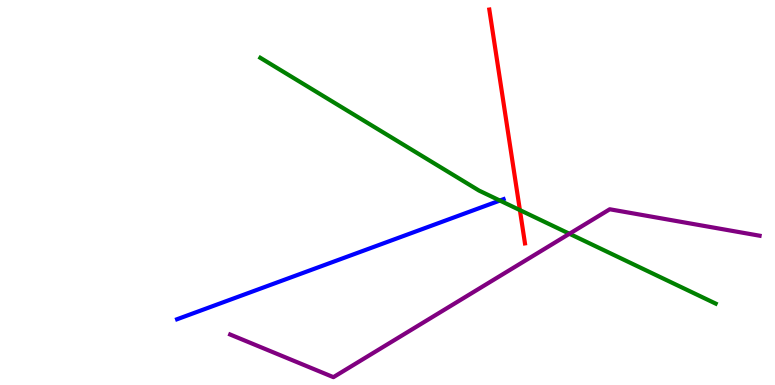[{'lines': ['blue', 'red'], 'intersections': []}, {'lines': ['green', 'red'], 'intersections': [{'x': 6.71, 'y': 4.54}]}, {'lines': ['purple', 'red'], 'intersections': []}, {'lines': ['blue', 'green'], 'intersections': [{'x': 6.45, 'y': 4.79}]}, {'lines': ['blue', 'purple'], 'intersections': []}, {'lines': ['green', 'purple'], 'intersections': [{'x': 7.35, 'y': 3.93}]}]